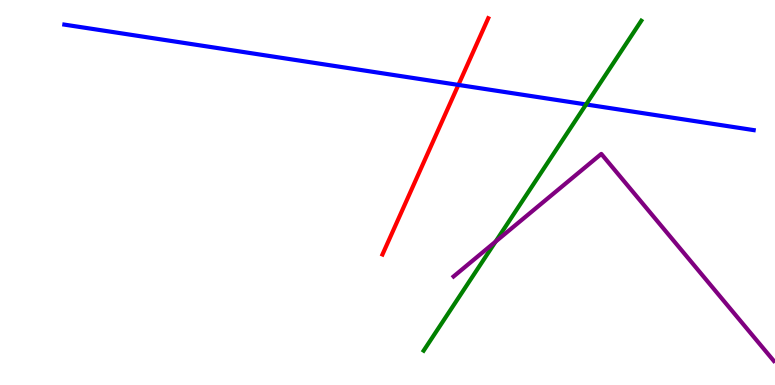[{'lines': ['blue', 'red'], 'intersections': [{'x': 5.91, 'y': 7.79}]}, {'lines': ['green', 'red'], 'intersections': []}, {'lines': ['purple', 'red'], 'intersections': []}, {'lines': ['blue', 'green'], 'intersections': [{'x': 7.56, 'y': 7.29}]}, {'lines': ['blue', 'purple'], 'intersections': []}, {'lines': ['green', 'purple'], 'intersections': [{'x': 6.39, 'y': 3.72}]}]